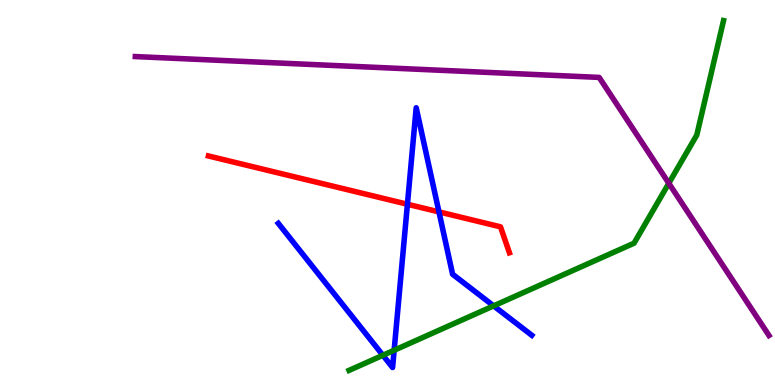[{'lines': ['blue', 'red'], 'intersections': [{'x': 5.26, 'y': 4.69}, {'x': 5.66, 'y': 4.5}]}, {'lines': ['green', 'red'], 'intersections': []}, {'lines': ['purple', 'red'], 'intersections': []}, {'lines': ['blue', 'green'], 'intersections': [{'x': 4.94, 'y': 0.772}, {'x': 5.09, 'y': 0.902}, {'x': 6.37, 'y': 2.06}]}, {'lines': ['blue', 'purple'], 'intersections': []}, {'lines': ['green', 'purple'], 'intersections': [{'x': 8.63, 'y': 5.24}]}]